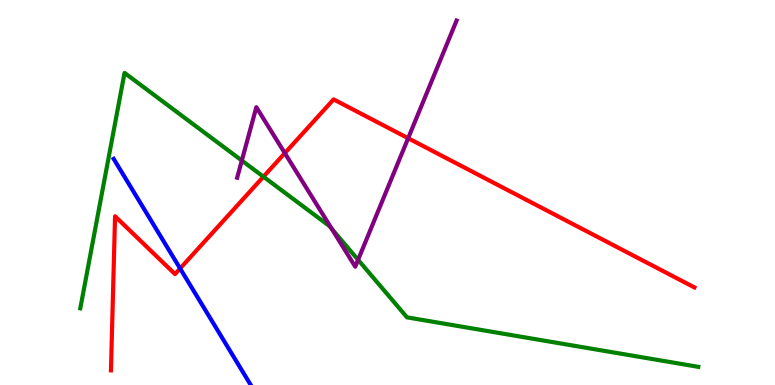[{'lines': ['blue', 'red'], 'intersections': [{'x': 2.32, 'y': 3.03}]}, {'lines': ['green', 'red'], 'intersections': [{'x': 3.4, 'y': 5.41}]}, {'lines': ['purple', 'red'], 'intersections': [{'x': 3.68, 'y': 6.02}, {'x': 5.27, 'y': 6.41}]}, {'lines': ['blue', 'green'], 'intersections': []}, {'lines': ['blue', 'purple'], 'intersections': []}, {'lines': ['green', 'purple'], 'intersections': [{'x': 3.12, 'y': 5.83}, {'x': 4.28, 'y': 4.05}, {'x': 4.62, 'y': 3.25}]}]